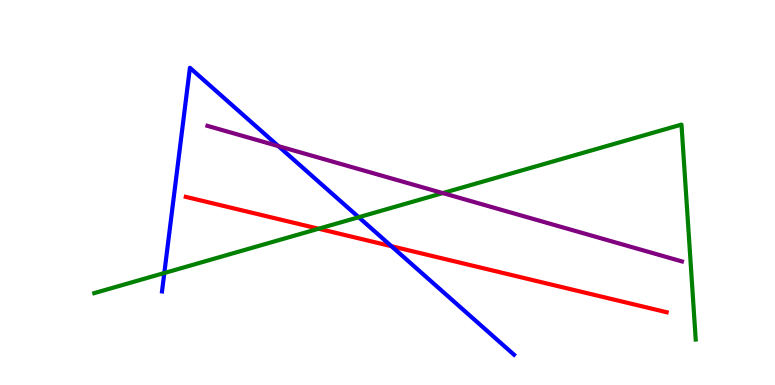[{'lines': ['blue', 'red'], 'intersections': [{'x': 5.05, 'y': 3.61}]}, {'lines': ['green', 'red'], 'intersections': [{'x': 4.11, 'y': 4.06}]}, {'lines': ['purple', 'red'], 'intersections': []}, {'lines': ['blue', 'green'], 'intersections': [{'x': 2.12, 'y': 2.91}, {'x': 4.63, 'y': 4.36}]}, {'lines': ['blue', 'purple'], 'intersections': [{'x': 3.59, 'y': 6.2}]}, {'lines': ['green', 'purple'], 'intersections': [{'x': 5.71, 'y': 4.98}]}]